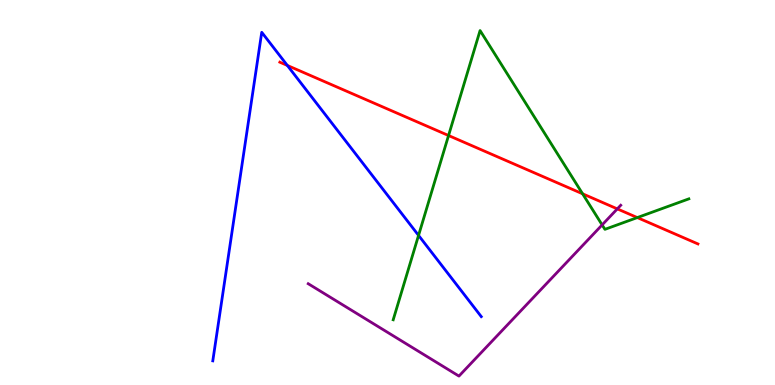[{'lines': ['blue', 'red'], 'intersections': [{'x': 3.71, 'y': 8.3}]}, {'lines': ['green', 'red'], 'intersections': [{'x': 5.79, 'y': 6.48}, {'x': 7.52, 'y': 4.97}, {'x': 8.22, 'y': 4.35}]}, {'lines': ['purple', 'red'], 'intersections': [{'x': 7.97, 'y': 4.57}]}, {'lines': ['blue', 'green'], 'intersections': [{'x': 5.4, 'y': 3.89}]}, {'lines': ['blue', 'purple'], 'intersections': []}, {'lines': ['green', 'purple'], 'intersections': [{'x': 7.77, 'y': 4.16}]}]